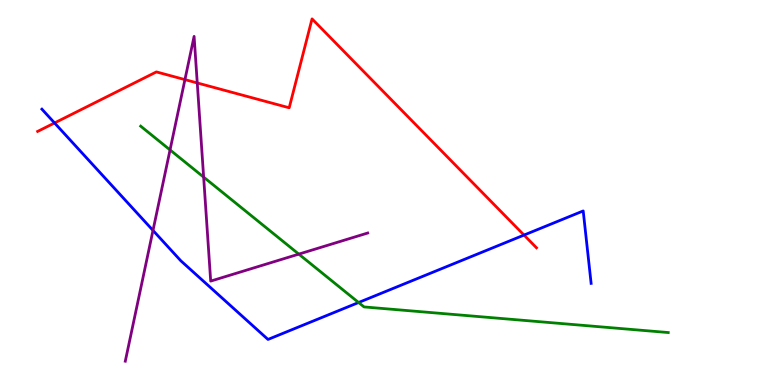[{'lines': ['blue', 'red'], 'intersections': [{'x': 0.704, 'y': 6.81}, {'x': 6.76, 'y': 3.89}]}, {'lines': ['green', 'red'], 'intersections': []}, {'lines': ['purple', 'red'], 'intersections': [{'x': 2.39, 'y': 7.93}, {'x': 2.55, 'y': 7.85}]}, {'lines': ['blue', 'green'], 'intersections': [{'x': 4.63, 'y': 2.14}]}, {'lines': ['blue', 'purple'], 'intersections': [{'x': 1.97, 'y': 4.02}]}, {'lines': ['green', 'purple'], 'intersections': [{'x': 2.19, 'y': 6.11}, {'x': 2.63, 'y': 5.4}, {'x': 3.86, 'y': 3.4}]}]